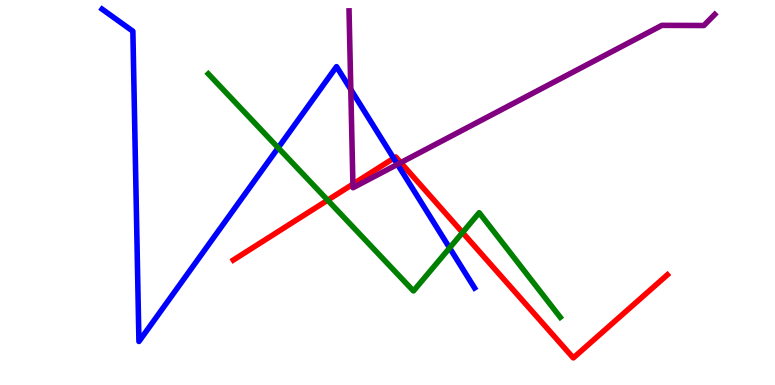[{'lines': ['blue', 'red'], 'intersections': [{'x': 5.08, 'y': 5.89}]}, {'lines': ['green', 'red'], 'intersections': [{'x': 4.23, 'y': 4.8}, {'x': 5.97, 'y': 3.96}]}, {'lines': ['purple', 'red'], 'intersections': [{'x': 4.55, 'y': 5.22}, {'x': 5.17, 'y': 5.78}]}, {'lines': ['blue', 'green'], 'intersections': [{'x': 3.59, 'y': 6.16}, {'x': 5.8, 'y': 3.56}]}, {'lines': ['blue', 'purple'], 'intersections': [{'x': 4.53, 'y': 7.68}, {'x': 5.13, 'y': 5.73}]}, {'lines': ['green', 'purple'], 'intersections': []}]